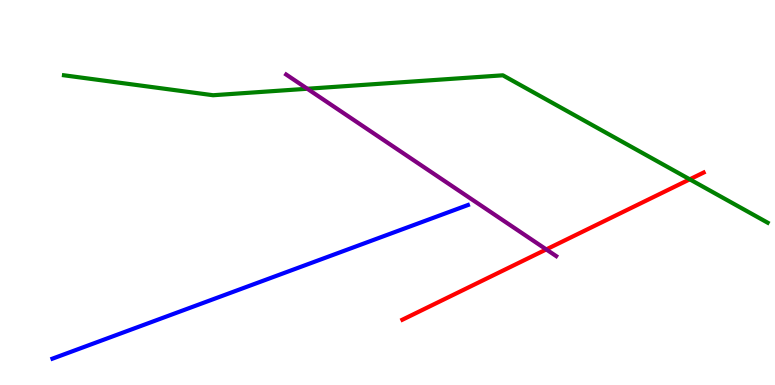[{'lines': ['blue', 'red'], 'intersections': []}, {'lines': ['green', 'red'], 'intersections': [{'x': 8.9, 'y': 5.34}]}, {'lines': ['purple', 'red'], 'intersections': [{'x': 7.05, 'y': 3.52}]}, {'lines': ['blue', 'green'], 'intersections': []}, {'lines': ['blue', 'purple'], 'intersections': []}, {'lines': ['green', 'purple'], 'intersections': [{'x': 3.97, 'y': 7.69}]}]